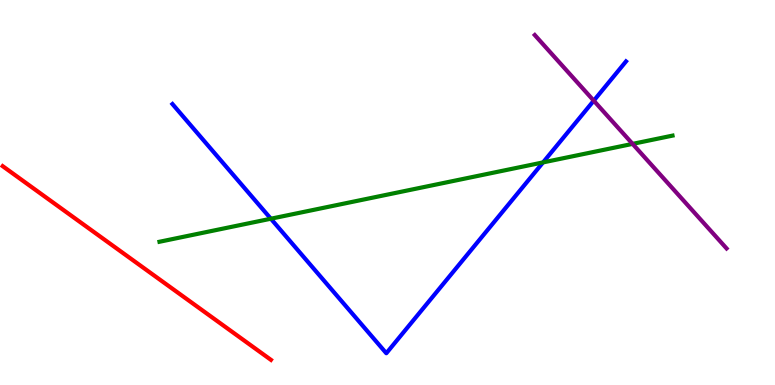[{'lines': ['blue', 'red'], 'intersections': []}, {'lines': ['green', 'red'], 'intersections': []}, {'lines': ['purple', 'red'], 'intersections': []}, {'lines': ['blue', 'green'], 'intersections': [{'x': 3.49, 'y': 4.32}, {'x': 7.01, 'y': 5.78}]}, {'lines': ['blue', 'purple'], 'intersections': [{'x': 7.66, 'y': 7.38}]}, {'lines': ['green', 'purple'], 'intersections': [{'x': 8.16, 'y': 6.26}]}]